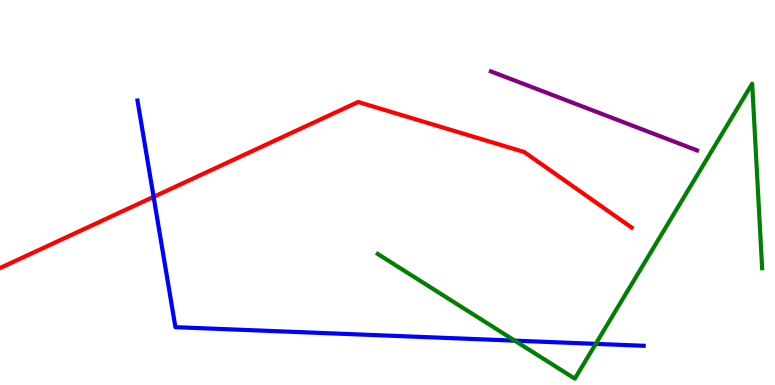[{'lines': ['blue', 'red'], 'intersections': [{'x': 1.98, 'y': 4.89}]}, {'lines': ['green', 'red'], 'intersections': []}, {'lines': ['purple', 'red'], 'intersections': []}, {'lines': ['blue', 'green'], 'intersections': [{'x': 6.64, 'y': 1.15}, {'x': 7.69, 'y': 1.07}]}, {'lines': ['blue', 'purple'], 'intersections': []}, {'lines': ['green', 'purple'], 'intersections': []}]